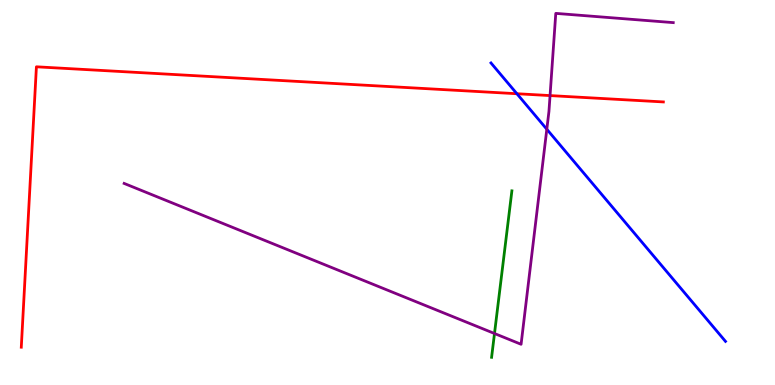[{'lines': ['blue', 'red'], 'intersections': [{'x': 6.67, 'y': 7.57}]}, {'lines': ['green', 'red'], 'intersections': []}, {'lines': ['purple', 'red'], 'intersections': [{'x': 7.1, 'y': 7.52}]}, {'lines': ['blue', 'green'], 'intersections': []}, {'lines': ['blue', 'purple'], 'intersections': [{'x': 7.06, 'y': 6.64}]}, {'lines': ['green', 'purple'], 'intersections': [{'x': 6.38, 'y': 1.34}]}]